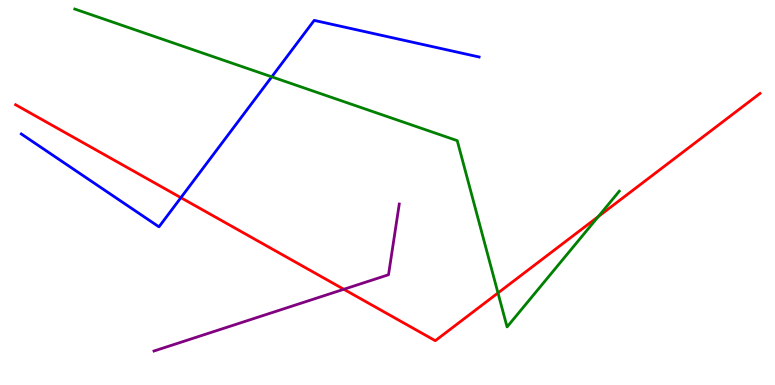[{'lines': ['blue', 'red'], 'intersections': [{'x': 2.33, 'y': 4.87}]}, {'lines': ['green', 'red'], 'intersections': [{'x': 6.43, 'y': 2.39}, {'x': 7.72, 'y': 4.37}]}, {'lines': ['purple', 'red'], 'intersections': [{'x': 4.44, 'y': 2.49}]}, {'lines': ['blue', 'green'], 'intersections': [{'x': 3.51, 'y': 8.0}]}, {'lines': ['blue', 'purple'], 'intersections': []}, {'lines': ['green', 'purple'], 'intersections': []}]